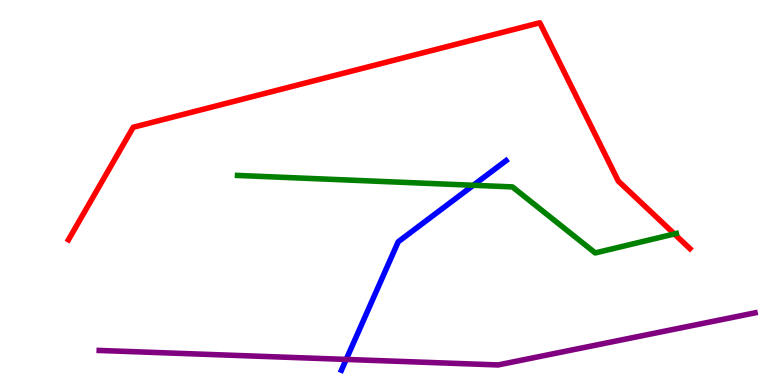[{'lines': ['blue', 'red'], 'intersections': []}, {'lines': ['green', 'red'], 'intersections': [{'x': 8.7, 'y': 3.92}]}, {'lines': ['purple', 'red'], 'intersections': []}, {'lines': ['blue', 'green'], 'intersections': [{'x': 6.11, 'y': 5.19}]}, {'lines': ['blue', 'purple'], 'intersections': [{'x': 4.47, 'y': 0.664}]}, {'lines': ['green', 'purple'], 'intersections': []}]